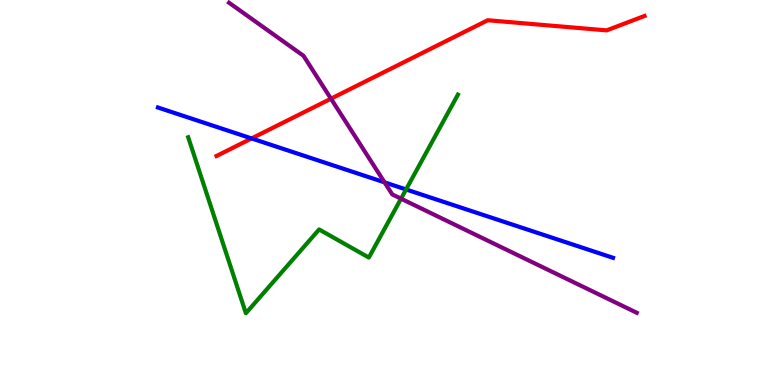[{'lines': ['blue', 'red'], 'intersections': [{'x': 3.25, 'y': 6.4}]}, {'lines': ['green', 'red'], 'intersections': []}, {'lines': ['purple', 'red'], 'intersections': [{'x': 4.27, 'y': 7.44}]}, {'lines': ['blue', 'green'], 'intersections': [{'x': 5.24, 'y': 5.08}]}, {'lines': ['blue', 'purple'], 'intersections': [{'x': 4.96, 'y': 5.26}]}, {'lines': ['green', 'purple'], 'intersections': [{'x': 5.17, 'y': 4.84}]}]